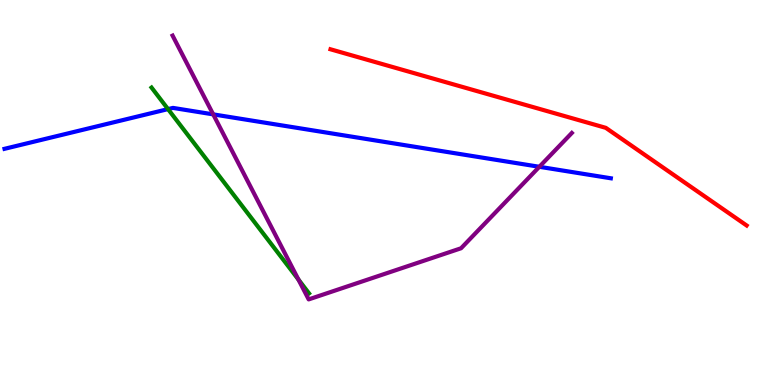[{'lines': ['blue', 'red'], 'intersections': []}, {'lines': ['green', 'red'], 'intersections': []}, {'lines': ['purple', 'red'], 'intersections': []}, {'lines': ['blue', 'green'], 'intersections': [{'x': 2.17, 'y': 7.17}]}, {'lines': ['blue', 'purple'], 'intersections': [{'x': 2.75, 'y': 7.03}, {'x': 6.96, 'y': 5.67}]}, {'lines': ['green', 'purple'], 'intersections': [{'x': 3.85, 'y': 2.74}]}]